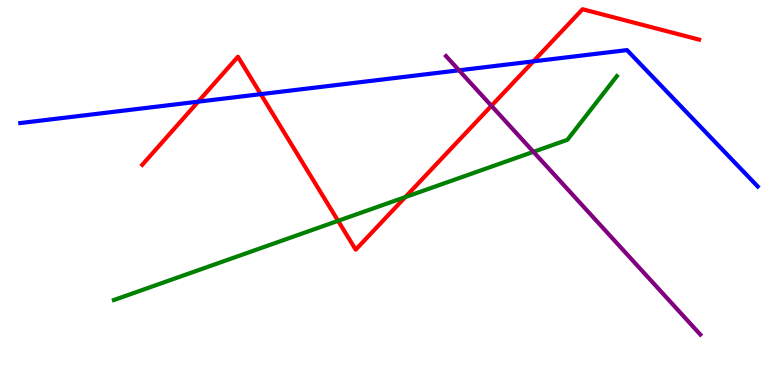[{'lines': ['blue', 'red'], 'intersections': [{'x': 2.56, 'y': 7.36}, {'x': 3.36, 'y': 7.55}, {'x': 6.88, 'y': 8.41}]}, {'lines': ['green', 'red'], 'intersections': [{'x': 4.36, 'y': 4.26}, {'x': 5.23, 'y': 4.88}]}, {'lines': ['purple', 'red'], 'intersections': [{'x': 6.34, 'y': 7.25}]}, {'lines': ['blue', 'green'], 'intersections': []}, {'lines': ['blue', 'purple'], 'intersections': [{'x': 5.92, 'y': 8.17}]}, {'lines': ['green', 'purple'], 'intersections': [{'x': 6.88, 'y': 6.06}]}]